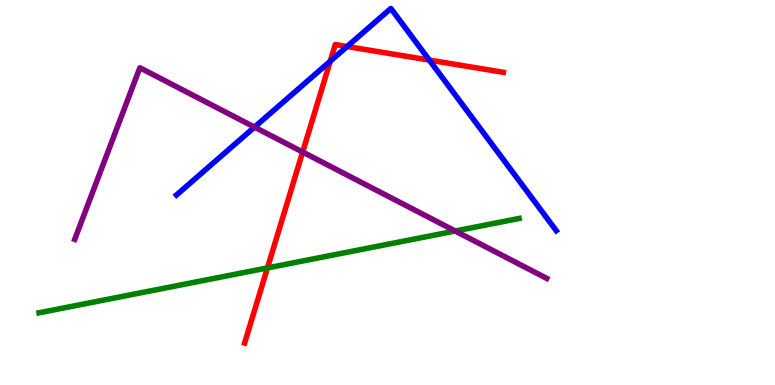[{'lines': ['blue', 'red'], 'intersections': [{'x': 4.26, 'y': 8.41}, {'x': 4.48, 'y': 8.79}, {'x': 5.54, 'y': 8.44}]}, {'lines': ['green', 'red'], 'intersections': [{'x': 3.45, 'y': 3.04}]}, {'lines': ['purple', 'red'], 'intersections': [{'x': 3.91, 'y': 6.05}]}, {'lines': ['blue', 'green'], 'intersections': []}, {'lines': ['blue', 'purple'], 'intersections': [{'x': 3.28, 'y': 6.7}]}, {'lines': ['green', 'purple'], 'intersections': [{'x': 5.87, 'y': 4.0}]}]